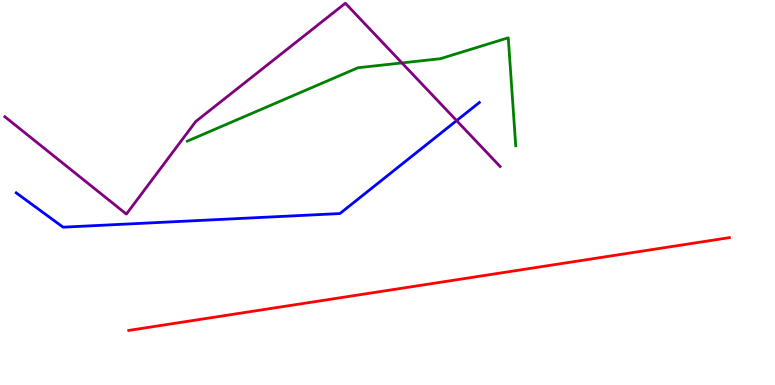[{'lines': ['blue', 'red'], 'intersections': []}, {'lines': ['green', 'red'], 'intersections': []}, {'lines': ['purple', 'red'], 'intersections': []}, {'lines': ['blue', 'green'], 'intersections': []}, {'lines': ['blue', 'purple'], 'intersections': [{'x': 5.89, 'y': 6.87}]}, {'lines': ['green', 'purple'], 'intersections': [{'x': 5.19, 'y': 8.37}]}]